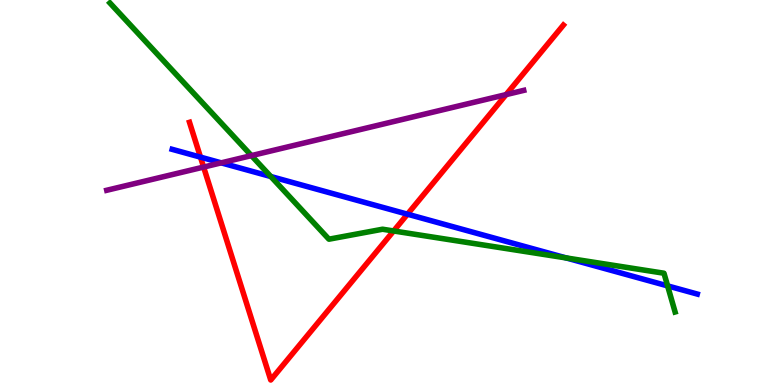[{'lines': ['blue', 'red'], 'intersections': [{'x': 2.59, 'y': 5.92}, {'x': 5.26, 'y': 4.44}]}, {'lines': ['green', 'red'], 'intersections': [{'x': 5.08, 'y': 4.0}]}, {'lines': ['purple', 'red'], 'intersections': [{'x': 2.63, 'y': 5.66}, {'x': 6.53, 'y': 7.54}]}, {'lines': ['blue', 'green'], 'intersections': [{'x': 3.49, 'y': 5.41}, {'x': 7.31, 'y': 3.3}, {'x': 8.61, 'y': 2.57}]}, {'lines': ['blue', 'purple'], 'intersections': [{'x': 2.85, 'y': 5.77}]}, {'lines': ['green', 'purple'], 'intersections': [{'x': 3.24, 'y': 5.96}]}]